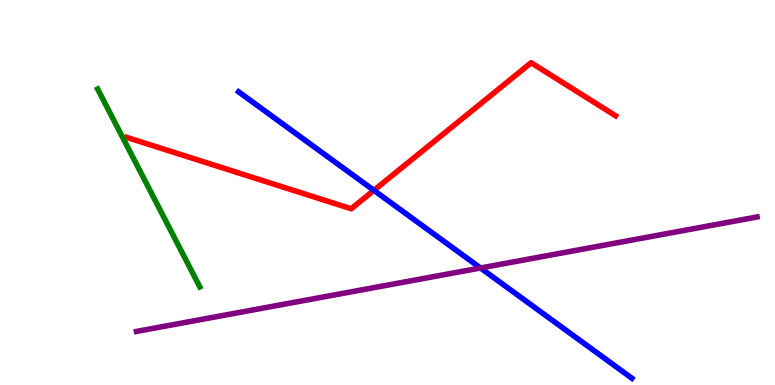[{'lines': ['blue', 'red'], 'intersections': [{'x': 4.82, 'y': 5.06}]}, {'lines': ['green', 'red'], 'intersections': []}, {'lines': ['purple', 'red'], 'intersections': []}, {'lines': ['blue', 'green'], 'intersections': []}, {'lines': ['blue', 'purple'], 'intersections': [{'x': 6.2, 'y': 3.04}]}, {'lines': ['green', 'purple'], 'intersections': []}]